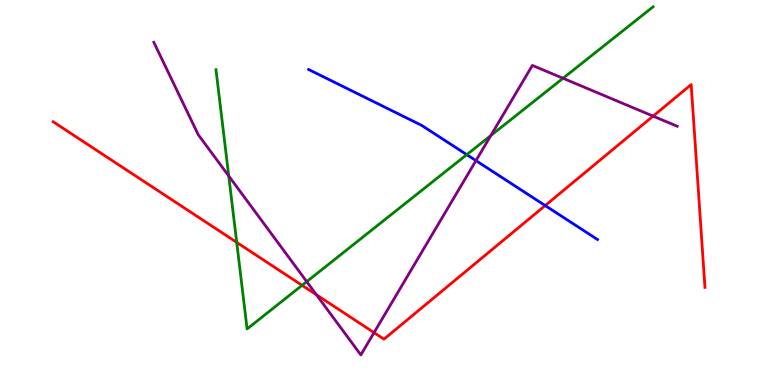[{'lines': ['blue', 'red'], 'intersections': [{'x': 7.03, 'y': 4.66}]}, {'lines': ['green', 'red'], 'intersections': [{'x': 3.05, 'y': 3.7}, {'x': 3.9, 'y': 2.59}]}, {'lines': ['purple', 'red'], 'intersections': [{'x': 4.08, 'y': 2.34}, {'x': 4.83, 'y': 1.36}, {'x': 8.43, 'y': 6.98}]}, {'lines': ['blue', 'green'], 'intersections': [{'x': 6.02, 'y': 5.98}]}, {'lines': ['blue', 'purple'], 'intersections': [{'x': 6.14, 'y': 5.83}]}, {'lines': ['green', 'purple'], 'intersections': [{'x': 2.95, 'y': 5.43}, {'x': 3.96, 'y': 2.68}, {'x': 6.33, 'y': 6.48}, {'x': 7.26, 'y': 7.97}]}]